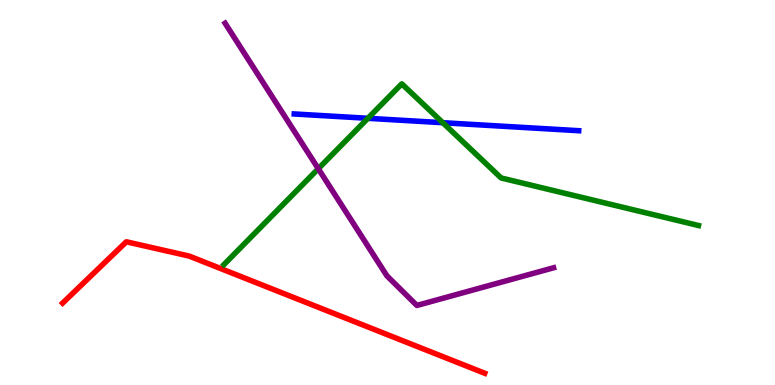[{'lines': ['blue', 'red'], 'intersections': []}, {'lines': ['green', 'red'], 'intersections': []}, {'lines': ['purple', 'red'], 'intersections': []}, {'lines': ['blue', 'green'], 'intersections': [{'x': 4.75, 'y': 6.93}, {'x': 5.71, 'y': 6.81}]}, {'lines': ['blue', 'purple'], 'intersections': []}, {'lines': ['green', 'purple'], 'intersections': [{'x': 4.11, 'y': 5.62}]}]